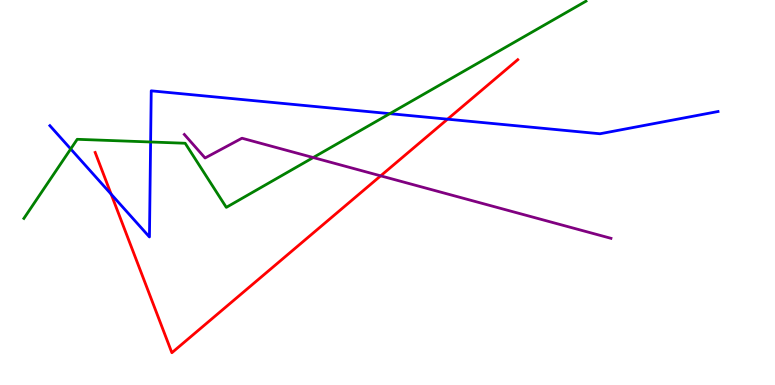[{'lines': ['blue', 'red'], 'intersections': [{'x': 1.43, 'y': 4.96}, {'x': 5.77, 'y': 6.9}]}, {'lines': ['green', 'red'], 'intersections': []}, {'lines': ['purple', 'red'], 'intersections': [{'x': 4.91, 'y': 5.43}]}, {'lines': ['blue', 'green'], 'intersections': [{'x': 0.912, 'y': 6.13}, {'x': 1.94, 'y': 6.31}, {'x': 5.03, 'y': 7.05}]}, {'lines': ['blue', 'purple'], 'intersections': []}, {'lines': ['green', 'purple'], 'intersections': [{'x': 4.04, 'y': 5.91}]}]